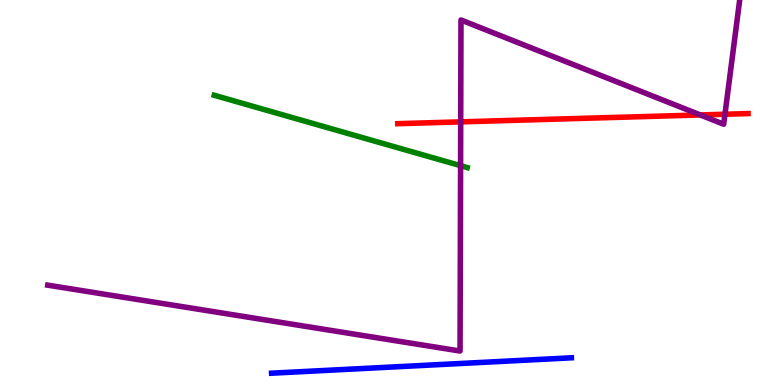[{'lines': ['blue', 'red'], 'intersections': []}, {'lines': ['green', 'red'], 'intersections': []}, {'lines': ['purple', 'red'], 'intersections': [{'x': 5.94, 'y': 6.83}, {'x': 9.04, 'y': 7.01}, {'x': 9.35, 'y': 7.03}]}, {'lines': ['blue', 'green'], 'intersections': []}, {'lines': ['blue', 'purple'], 'intersections': []}, {'lines': ['green', 'purple'], 'intersections': [{'x': 5.94, 'y': 5.7}]}]